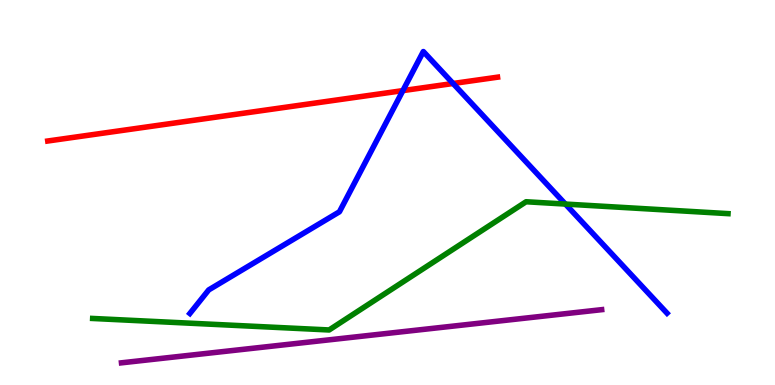[{'lines': ['blue', 'red'], 'intersections': [{'x': 5.2, 'y': 7.65}, {'x': 5.85, 'y': 7.83}]}, {'lines': ['green', 'red'], 'intersections': []}, {'lines': ['purple', 'red'], 'intersections': []}, {'lines': ['blue', 'green'], 'intersections': [{'x': 7.3, 'y': 4.7}]}, {'lines': ['blue', 'purple'], 'intersections': []}, {'lines': ['green', 'purple'], 'intersections': []}]